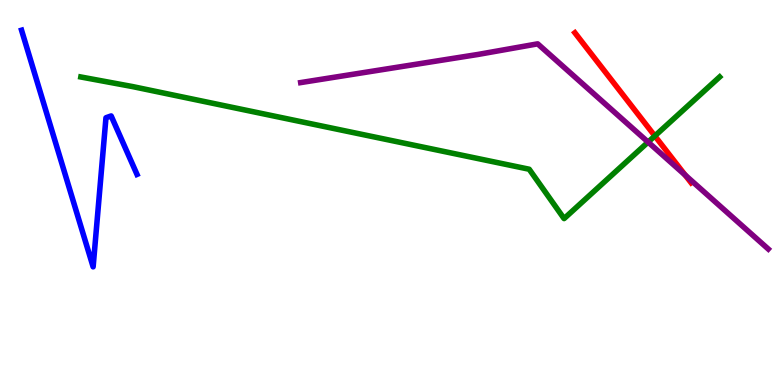[{'lines': ['blue', 'red'], 'intersections': []}, {'lines': ['green', 'red'], 'intersections': [{'x': 8.45, 'y': 6.47}]}, {'lines': ['purple', 'red'], 'intersections': [{'x': 8.84, 'y': 5.45}]}, {'lines': ['blue', 'green'], 'intersections': []}, {'lines': ['blue', 'purple'], 'intersections': []}, {'lines': ['green', 'purple'], 'intersections': [{'x': 8.36, 'y': 6.31}]}]